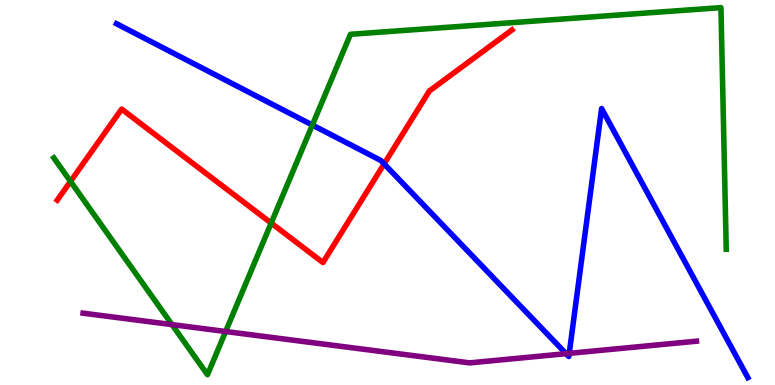[{'lines': ['blue', 'red'], 'intersections': [{'x': 4.96, 'y': 5.74}]}, {'lines': ['green', 'red'], 'intersections': [{'x': 0.91, 'y': 5.29}, {'x': 3.5, 'y': 4.21}]}, {'lines': ['purple', 'red'], 'intersections': []}, {'lines': ['blue', 'green'], 'intersections': [{'x': 4.03, 'y': 6.75}]}, {'lines': ['blue', 'purple'], 'intersections': [{'x': 7.3, 'y': 0.814}, {'x': 7.34, 'y': 0.822}]}, {'lines': ['green', 'purple'], 'intersections': [{'x': 2.22, 'y': 1.57}, {'x': 2.91, 'y': 1.39}]}]